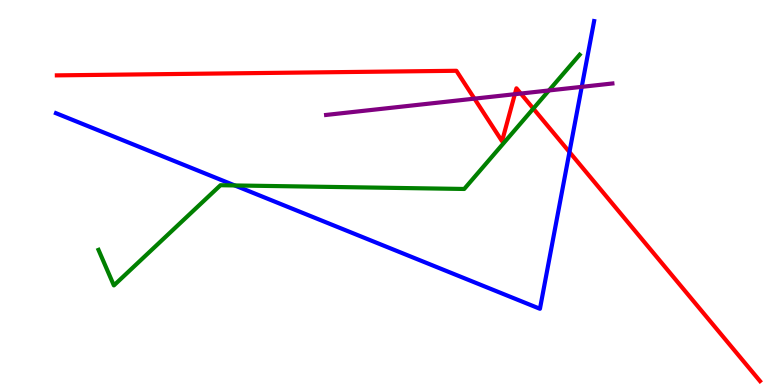[{'lines': ['blue', 'red'], 'intersections': [{'x': 7.35, 'y': 6.05}]}, {'lines': ['green', 'red'], 'intersections': [{'x': 6.88, 'y': 7.18}]}, {'lines': ['purple', 'red'], 'intersections': [{'x': 6.12, 'y': 7.44}, {'x': 6.64, 'y': 7.55}, {'x': 6.72, 'y': 7.57}]}, {'lines': ['blue', 'green'], 'intersections': [{'x': 3.03, 'y': 5.18}]}, {'lines': ['blue', 'purple'], 'intersections': [{'x': 7.51, 'y': 7.74}]}, {'lines': ['green', 'purple'], 'intersections': [{'x': 7.08, 'y': 7.65}]}]